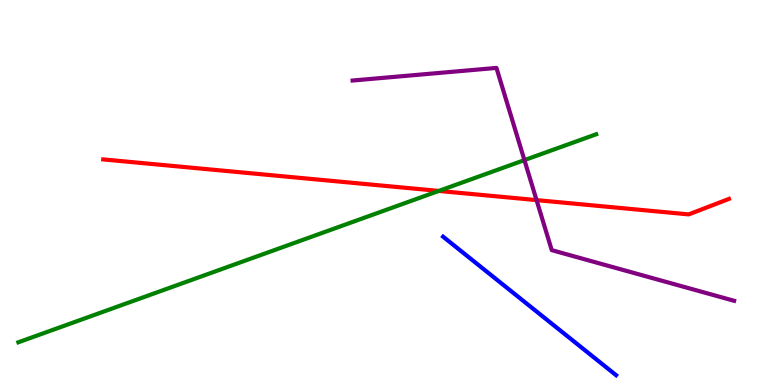[{'lines': ['blue', 'red'], 'intersections': []}, {'lines': ['green', 'red'], 'intersections': [{'x': 5.66, 'y': 5.04}]}, {'lines': ['purple', 'red'], 'intersections': [{'x': 6.92, 'y': 4.8}]}, {'lines': ['blue', 'green'], 'intersections': []}, {'lines': ['blue', 'purple'], 'intersections': []}, {'lines': ['green', 'purple'], 'intersections': [{'x': 6.77, 'y': 5.84}]}]